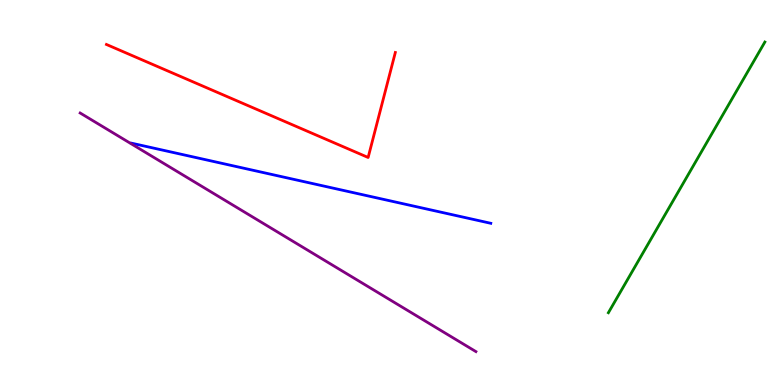[{'lines': ['blue', 'red'], 'intersections': []}, {'lines': ['green', 'red'], 'intersections': []}, {'lines': ['purple', 'red'], 'intersections': []}, {'lines': ['blue', 'green'], 'intersections': []}, {'lines': ['blue', 'purple'], 'intersections': []}, {'lines': ['green', 'purple'], 'intersections': []}]